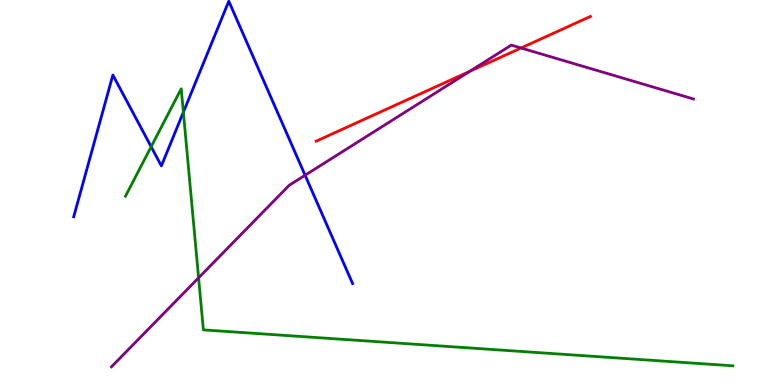[{'lines': ['blue', 'red'], 'intersections': []}, {'lines': ['green', 'red'], 'intersections': []}, {'lines': ['purple', 'red'], 'intersections': [{'x': 6.06, 'y': 8.15}, {'x': 6.72, 'y': 8.75}]}, {'lines': ['blue', 'green'], 'intersections': [{'x': 1.95, 'y': 6.19}, {'x': 2.37, 'y': 7.09}]}, {'lines': ['blue', 'purple'], 'intersections': [{'x': 3.94, 'y': 5.45}]}, {'lines': ['green', 'purple'], 'intersections': [{'x': 2.56, 'y': 2.78}]}]